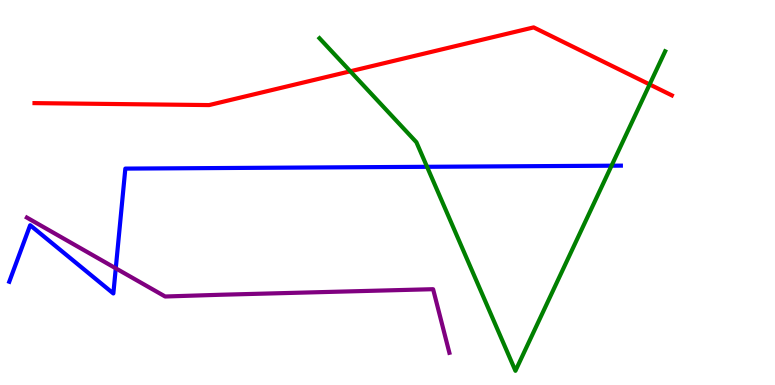[{'lines': ['blue', 'red'], 'intersections': []}, {'lines': ['green', 'red'], 'intersections': [{'x': 4.52, 'y': 8.15}, {'x': 8.38, 'y': 7.81}]}, {'lines': ['purple', 'red'], 'intersections': []}, {'lines': ['blue', 'green'], 'intersections': [{'x': 5.51, 'y': 5.67}, {'x': 7.89, 'y': 5.7}]}, {'lines': ['blue', 'purple'], 'intersections': [{'x': 1.49, 'y': 3.03}]}, {'lines': ['green', 'purple'], 'intersections': []}]